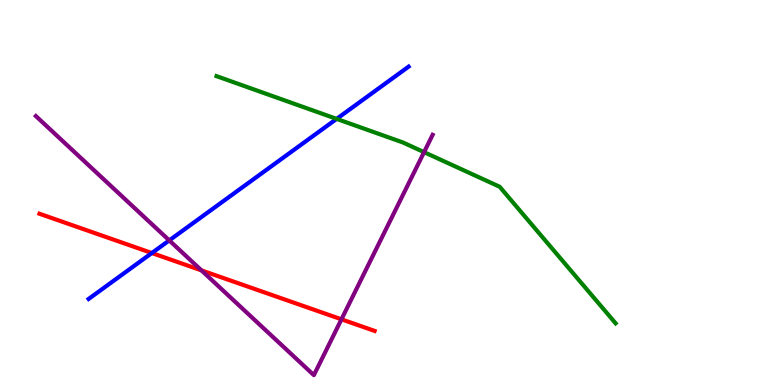[{'lines': ['blue', 'red'], 'intersections': [{'x': 1.96, 'y': 3.43}]}, {'lines': ['green', 'red'], 'intersections': []}, {'lines': ['purple', 'red'], 'intersections': [{'x': 2.6, 'y': 2.98}, {'x': 4.41, 'y': 1.71}]}, {'lines': ['blue', 'green'], 'intersections': [{'x': 4.34, 'y': 6.91}]}, {'lines': ['blue', 'purple'], 'intersections': [{'x': 2.18, 'y': 3.76}]}, {'lines': ['green', 'purple'], 'intersections': [{'x': 5.47, 'y': 6.05}]}]